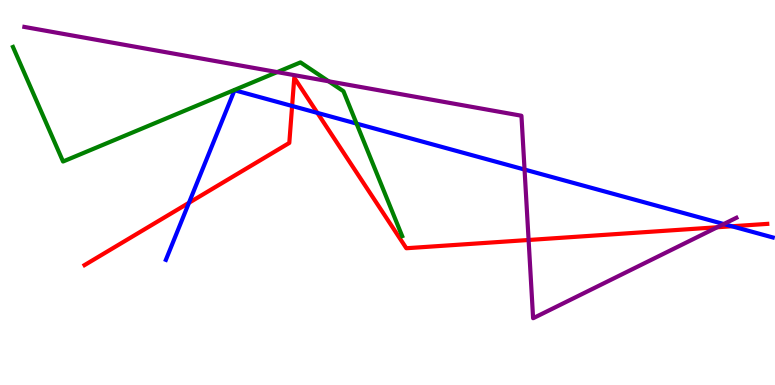[{'lines': ['blue', 'red'], 'intersections': [{'x': 2.44, 'y': 4.73}, {'x': 3.77, 'y': 7.25}, {'x': 4.1, 'y': 7.07}, {'x': 9.44, 'y': 4.12}]}, {'lines': ['green', 'red'], 'intersections': []}, {'lines': ['purple', 'red'], 'intersections': [{'x': 6.82, 'y': 3.77}, {'x': 9.25, 'y': 4.1}]}, {'lines': ['blue', 'green'], 'intersections': [{'x': 4.6, 'y': 6.79}]}, {'lines': ['blue', 'purple'], 'intersections': [{'x': 6.77, 'y': 5.6}, {'x': 9.34, 'y': 4.18}]}, {'lines': ['green', 'purple'], 'intersections': [{'x': 3.58, 'y': 8.13}, {'x': 4.24, 'y': 7.89}]}]